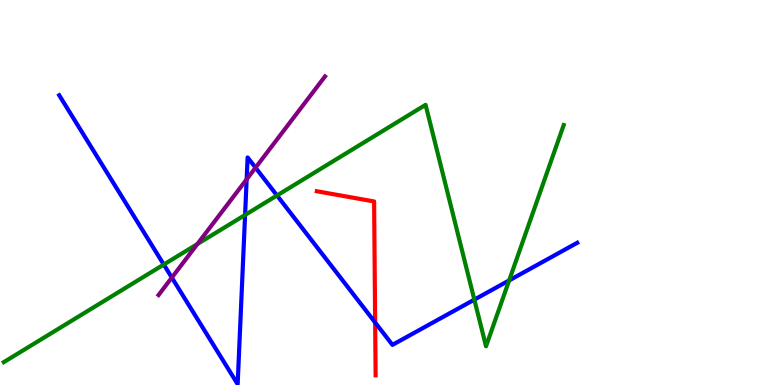[{'lines': ['blue', 'red'], 'intersections': [{'x': 4.84, 'y': 1.62}]}, {'lines': ['green', 'red'], 'intersections': []}, {'lines': ['purple', 'red'], 'intersections': []}, {'lines': ['blue', 'green'], 'intersections': [{'x': 2.11, 'y': 3.13}, {'x': 3.16, 'y': 4.42}, {'x': 3.57, 'y': 4.92}, {'x': 6.12, 'y': 2.22}, {'x': 6.57, 'y': 2.72}]}, {'lines': ['blue', 'purple'], 'intersections': [{'x': 2.22, 'y': 2.79}, {'x': 3.18, 'y': 5.34}, {'x': 3.3, 'y': 5.64}]}, {'lines': ['green', 'purple'], 'intersections': [{'x': 2.55, 'y': 3.66}]}]